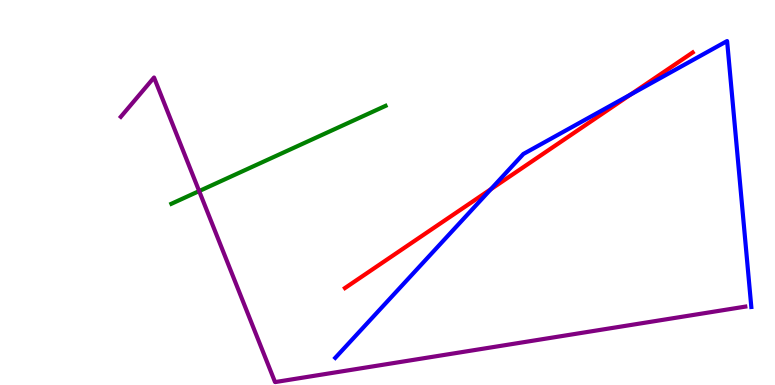[{'lines': ['blue', 'red'], 'intersections': [{'x': 6.33, 'y': 5.09}, {'x': 8.14, 'y': 7.54}]}, {'lines': ['green', 'red'], 'intersections': []}, {'lines': ['purple', 'red'], 'intersections': []}, {'lines': ['blue', 'green'], 'intersections': []}, {'lines': ['blue', 'purple'], 'intersections': []}, {'lines': ['green', 'purple'], 'intersections': [{'x': 2.57, 'y': 5.04}]}]